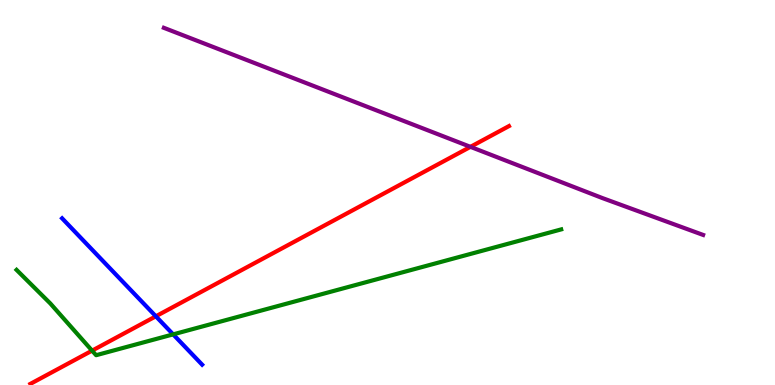[{'lines': ['blue', 'red'], 'intersections': [{'x': 2.01, 'y': 1.78}]}, {'lines': ['green', 'red'], 'intersections': [{'x': 1.19, 'y': 0.892}]}, {'lines': ['purple', 'red'], 'intersections': [{'x': 6.07, 'y': 6.19}]}, {'lines': ['blue', 'green'], 'intersections': [{'x': 2.23, 'y': 1.32}]}, {'lines': ['blue', 'purple'], 'intersections': []}, {'lines': ['green', 'purple'], 'intersections': []}]